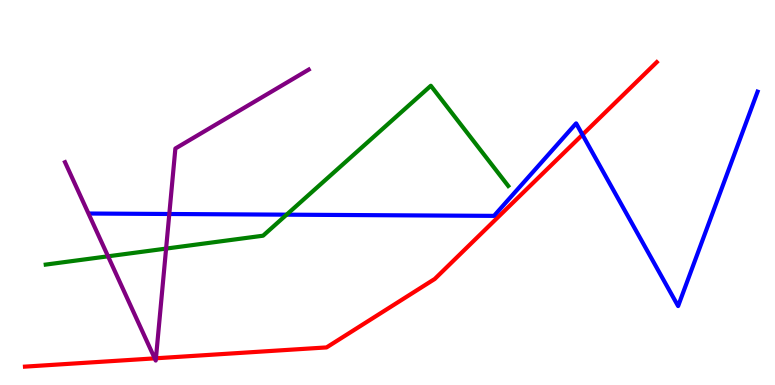[{'lines': ['blue', 'red'], 'intersections': [{'x': 7.52, 'y': 6.5}]}, {'lines': ['green', 'red'], 'intersections': []}, {'lines': ['purple', 'red'], 'intersections': [{'x': 2.0, 'y': 0.692}, {'x': 2.01, 'y': 0.694}]}, {'lines': ['blue', 'green'], 'intersections': [{'x': 3.7, 'y': 4.42}]}, {'lines': ['blue', 'purple'], 'intersections': [{'x': 2.18, 'y': 4.44}]}, {'lines': ['green', 'purple'], 'intersections': [{'x': 1.39, 'y': 3.34}, {'x': 2.14, 'y': 3.54}]}]